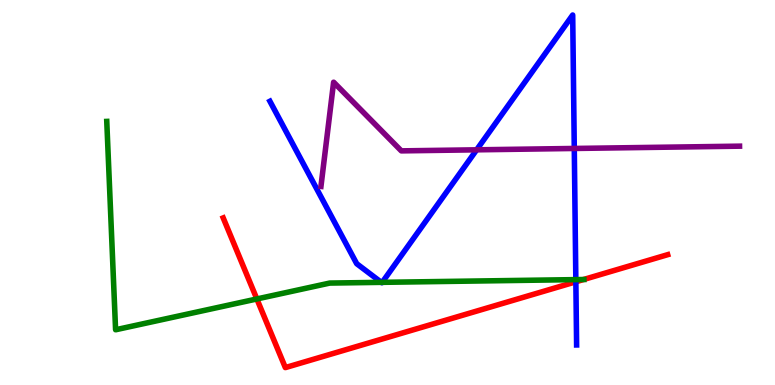[{'lines': ['blue', 'red'], 'intersections': [{'x': 7.43, 'y': 2.68}]}, {'lines': ['green', 'red'], 'intersections': [{'x': 3.31, 'y': 2.23}, {'x': 7.53, 'y': 2.74}]}, {'lines': ['purple', 'red'], 'intersections': []}, {'lines': ['blue', 'green'], 'intersections': [{'x': 4.92, 'y': 2.67}, {'x': 4.93, 'y': 2.67}, {'x': 7.43, 'y': 2.74}]}, {'lines': ['blue', 'purple'], 'intersections': [{'x': 6.15, 'y': 6.11}, {'x': 7.41, 'y': 6.14}]}, {'lines': ['green', 'purple'], 'intersections': []}]